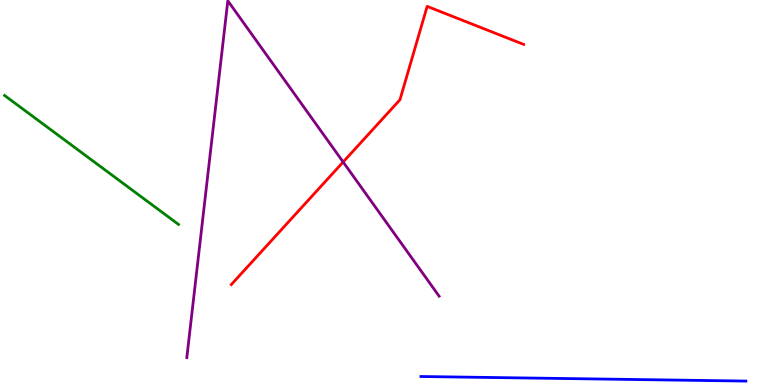[{'lines': ['blue', 'red'], 'intersections': []}, {'lines': ['green', 'red'], 'intersections': []}, {'lines': ['purple', 'red'], 'intersections': [{'x': 4.43, 'y': 5.79}]}, {'lines': ['blue', 'green'], 'intersections': []}, {'lines': ['blue', 'purple'], 'intersections': []}, {'lines': ['green', 'purple'], 'intersections': []}]